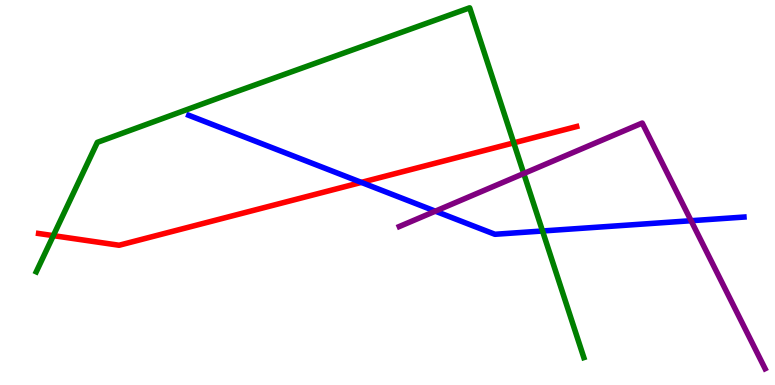[{'lines': ['blue', 'red'], 'intersections': [{'x': 4.66, 'y': 5.26}]}, {'lines': ['green', 'red'], 'intersections': [{'x': 0.688, 'y': 3.88}, {'x': 6.63, 'y': 6.29}]}, {'lines': ['purple', 'red'], 'intersections': []}, {'lines': ['blue', 'green'], 'intersections': [{'x': 7.0, 'y': 4.0}]}, {'lines': ['blue', 'purple'], 'intersections': [{'x': 5.62, 'y': 4.51}, {'x': 8.92, 'y': 4.27}]}, {'lines': ['green', 'purple'], 'intersections': [{'x': 6.76, 'y': 5.49}]}]